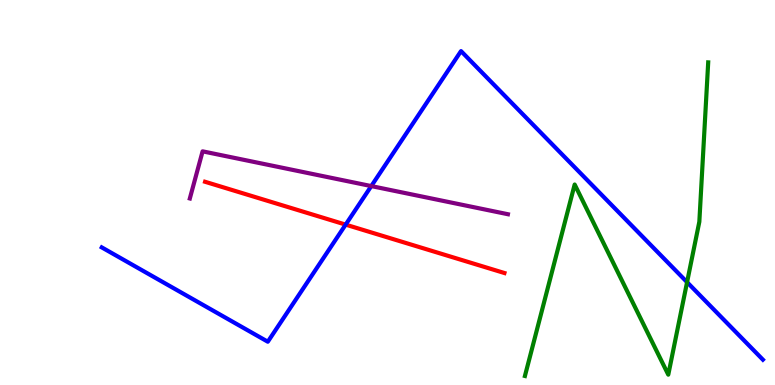[{'lines': ['blue', 'red'], 'intersections': [{'x': 4.46, 'y': 4.17}]}, {'lines': ['green', 'red'], 'intersections': []}, {'lines': ['purple', 'red'], 'intersections': []}, {'lines': ['blue', 'green'], 'intersections': [{'x': 8.87, 'y': 2.67}]}, {'lines': ['blue', 'purple'], 'intersections': [{'x': 4.79, 'y': 5.17}]}, {'lines': ['green', 'purple'], 'intersections': []}]